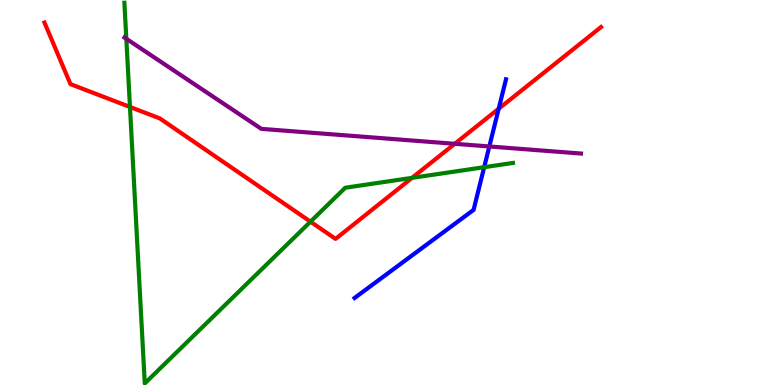[{'lines': ['blue', 'red'], 'intersections': [{'x': 6.43, 'y': 7.18}]}, {'lines': ['green', 'red'], 'intersections': [{'x': 1.68, 'y': 7.22}, {'x': 4.01, 'y': 4.24}, {'x': 5.32, 'y': 5.38}]}, {'lines': ['purple', 'red'], 'intersections': [{'x': 5.87, 'y': 6.27}]}, {'lines': ['blue', 'green'], 'intersections': [{'x': 6.25, 'y': 5.66}]}, {'lines': ['blue', 'purple'], 'intersections': [{'x': 6.31, 'y': 6.2}]}, {'lines': ['green', 'purple'], 'intersections': [{'x': 1.63, 'y': 8.99}]}]